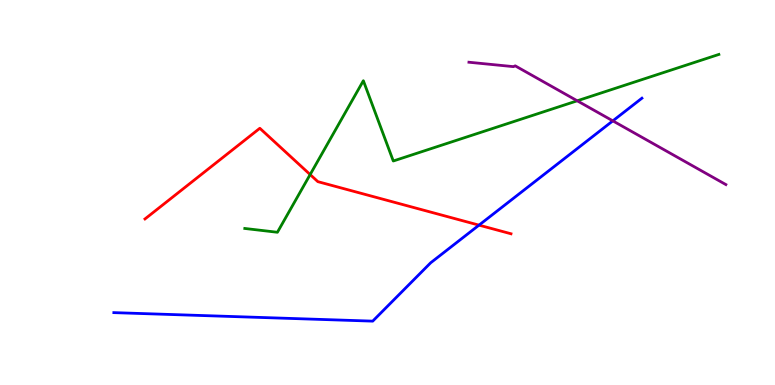[{'lines': ['blue', 'red'], 'intersections': [{'x': 6.18, 'y': 4.15}]}, {'lines': ['green', 'red'], 'intersections': [{'x': 4.0, 'y': 5.47}]}, {'lines': ['purple', 'red'], 'intersections': []}, {'lines': ['blue', 'green'], 'intersections': []}, {'lines': ['blue', 'purple'], 'intersections': [{'x': 7.91, 'y': 6.86}]}, {'lines': ['green', 'purple'], 'intersections': [{'x': 7.45, 'y': 7.38}]}]